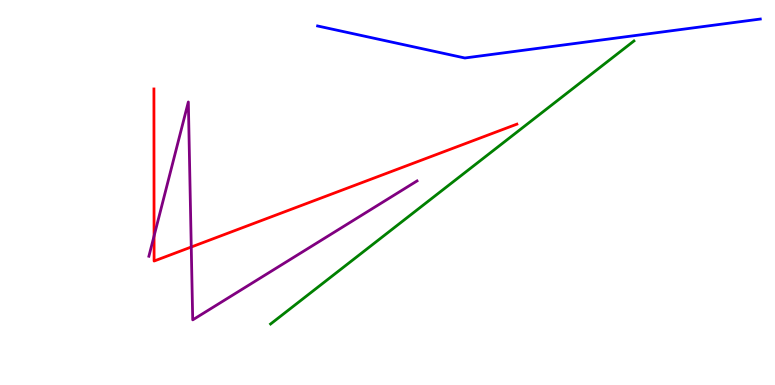[{'lines': ['blue', 'red'], 'intersections': []}, {'lines': ['green', 'red'], 'intersections': []}, {'lines': ['purple', 'red'], 'intersections': [{'x': 1.99, 'y': 3.87}, {'x': 2.47, 'y': 3.58}]}, {'lines': ['blue', 'green'], 'intersections': []}, {'lines': ['blue', 'purple'], 'intersections': []}, {'lines': ['green', 'purple'], 'intersections': []}]